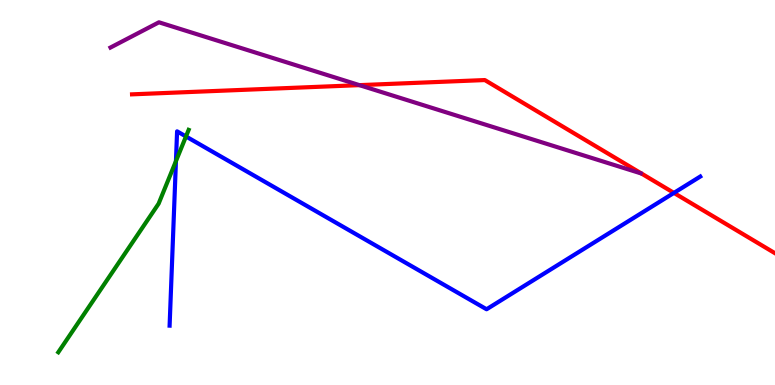[{'lines': ['blue', 'red'], 'intersections': [{'x': 8.7, 'y': 4.99}]}, {'lines': ['green', 'red'], 'intersections': []}, {'lines': ['purple', 'red'], 'intersections': [{'x': 4.64, 'y': 7.79}]}, {'lines': ['blue', 'green'], 'intersections': [{'x': 2.27, 'y': 5.82}, {'x': 2.4, 'y': 6.46}]}, {'lines': ['blue', 'purple'], 'intersections': []}, {'lines': ['green', 'purple'], 'intersections': []}]